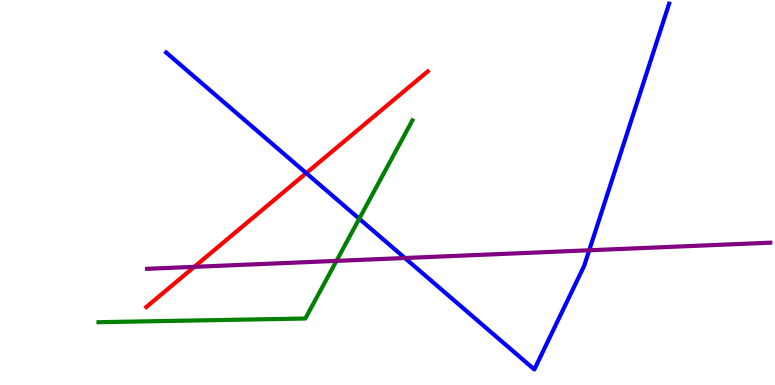[{'lines': ['blue', 'red'], 'intersections': [{'x': 3.95, 'y': 5.5}]}, {'lines': ['green', 'red'], 'intersections': []}, {'lines': ['purple', 'red'], 'intersections': [{'x': 2.51, 'y': 3.07}]}, {'lines': ['blue', 'green'], 'intersections': [{'x': 4.64, 'y': 4.32}]}, {'lines': ['blue', 'purple'], 'intersections': [{'x': 5.22, 'y': 3.3}, {'x': 7.6, 'y': 3.5}]}, {'lines': ['green', 'purple'], 'intersections': [{'x': 4.34, 'y': 3.22}]}]